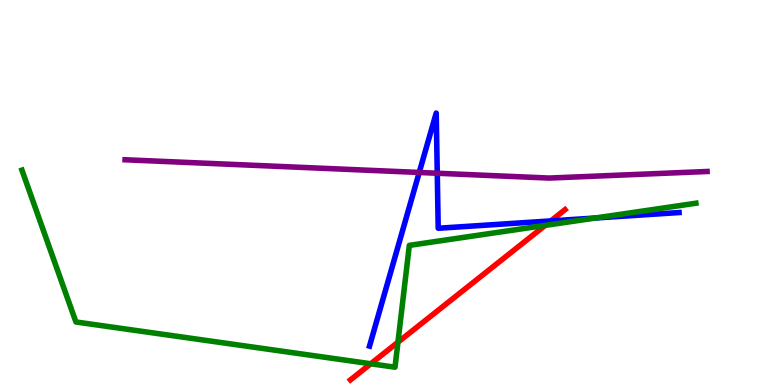[{'lines': ['blue', 'red'], 'intersections': [{'x': 7.11, 'y': 4.26}]}, {'lines': ['green', 'red'], 'intersections': [{'x': 4.78, 'y': 0.552}, {'x': 5.13, 'y': 1.11}, {'x': 7.03, 'y': 4.15}]}, {'lines': ['purple', 'red'], 'intersections': []}, {'lines': ['blue', 'green'], 'intersections': [{'x': 7.68, 'y': 4.34}]}, {'lines': ['blue', 'purple'], 'intersections': [{'x': 5.41, 'y': 5.52}, {'x': 5.64, 'y': 5.5}]}, {'lines': ['green', 'purple'], 'intersections': []}]